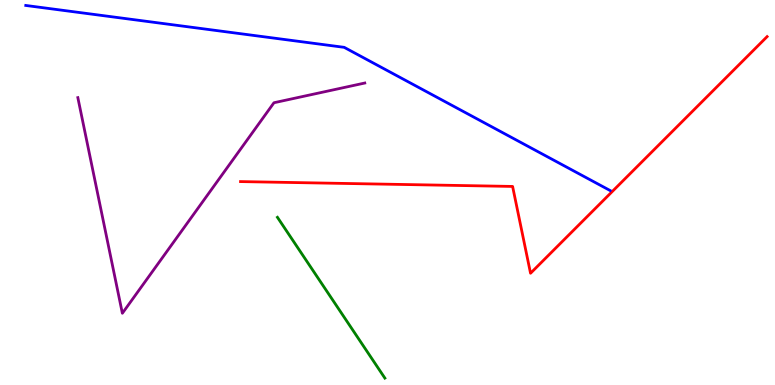[{'lines': ['blue', 'red'], 'intersections': []}, {'lines': ['green', 'red'], 'intersections': []}, {'lines': ['purple', 'red'], 'intersections': []}, {'lines': ['blue', 'green'], 'intersections': []}, {'lines': ['blue', 'purple'], 'intersections': []}, {'lines': ['green', 'purple'], 'intersections': []}]